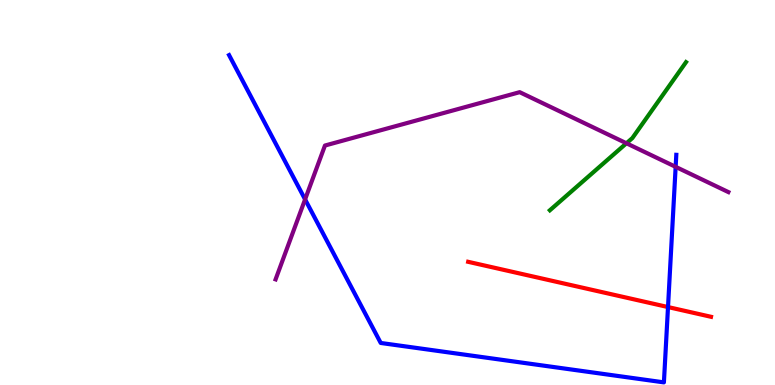[{'lines': ['blue', 'red'], 'intersections': [{'x': 8.62, 'y': 2.02}]}, {'lines': ['green', 'red'], 'intersections': []}, {'lines': ['purple', 'red'], 'intersections': []}, {'lines': ['blue', 'green'], 'intersections': []}, {'lines': ['blue', 'purple'], 'intersections': [{'x': 3.94, 'y': 4.82}, {'x': 8.72, 'y': 5.67}]}, {'lines': ['green', 'purple'], 'intersections': [{'x': 8.08, 'y': 6.28}]}]